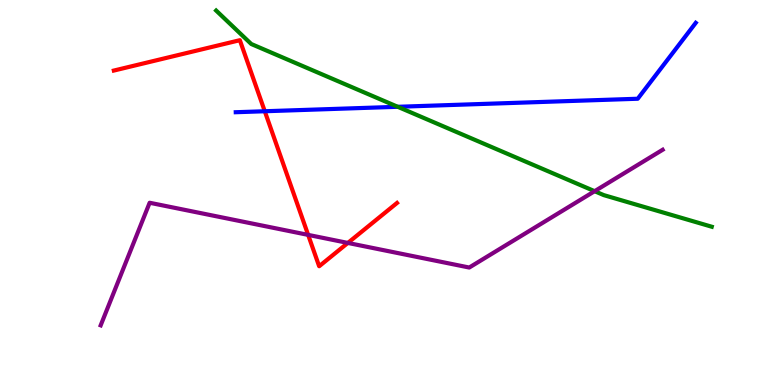[{'lines': ['blue', 'red'], 'intersections': [{'x': 3.42, 'y': 7.11}]}, {'lines': ['green', 'red'], 'intersections': []}, {'lines': ['purple', 'red'], 'intersections': [{'x': 3.98, 'y': 3.9}, {'x': 4.49, 'y': 3.69}]}, {'lines': ['blue', 'green'], 'intersections': [{'x': 5.13, 'y': 7.23}]}, {'lines': ['blue', 'purple'], 'intersections': []}, {'lines': ['green', 'purple'], 'intersections': [{'x': 7.67, 'y': 5.03}]}]